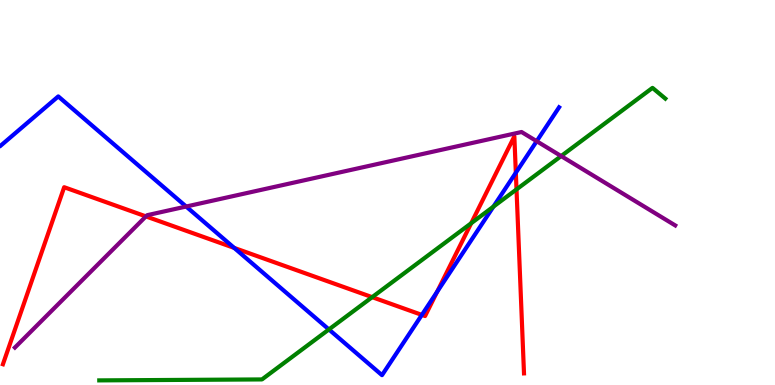[{'lines': ['blue', 'red'], 'intersections': [{'x': 3.02, 'y': 3.56}, {'x': 5.44, 'y': 1.82}, {'x': 5.64, 'y': 2.42}, {'x': 6.66, 'y': 5.51}]}, {'lines': ['green', 'red'], 'intersections': [{'x': 4.8, 'y': 2.28}, {'x': 6.08, 'y': 4.2}, {'x': 6.66, 'y': 5.08}]}, {'lines': ['purple', 'red'], 'intersections': [{'x': 1.88, 'y': 4.38}]}, {'lines': ['blue', 'green'], 'intersections': [{'x': 4.24, 'y': 1.44}, {'x': 6.37, 'y': 4.63}]}, {'lines': ['blue', 'purple'], 'intersections': [{'x': 2.4, 'y': 4.64}, {'x': 6.92, 'y': 6.33}]}, {'lines': ['green', 'purple'], 'intersections': [{'x': 7.24, 'y': 5.95}]}]